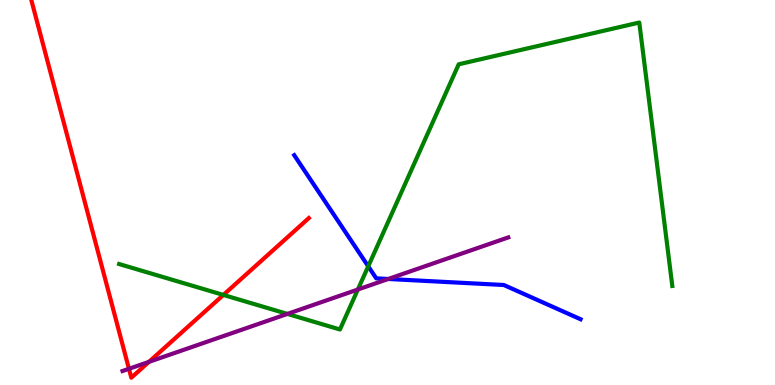[{'lines': ['blue', 'red'], 'intersections': []}, {'lines': ['green', 'red'], 'intersections': [{'x': 2.88, 'y': 2.34}]}, {'lines': ['purple', 'red'], 'intersections': [{'x': 1.66, 'y': 0.421}, {'x': 1.92, 'y': 0.6}]}, {'lines': ['blue', 'green'], 'intersections': [{'x': 4.75, 'y': 3.08}]}, {'lines': ['blue', 'purple'], 'intersections': [{'x': 5.01, 'y': 2.75}]}, {'lines': ['green', 'purple'], 'intersections': [{'x': 3.71, 'y': 1.85}, {'x': 4.62, 'y': 2.48}]}]